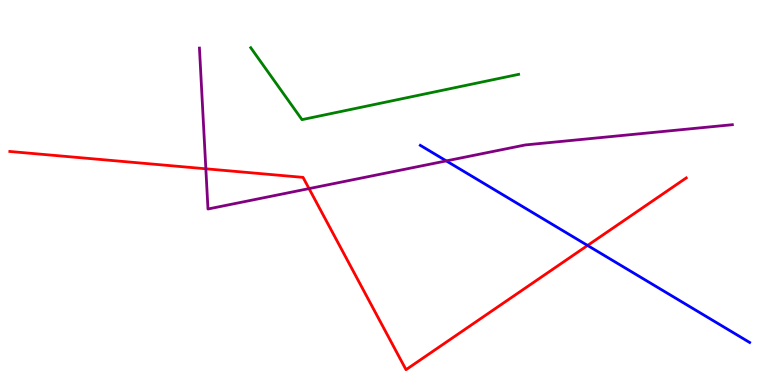[{'lines': ['blue', 'red'], 'intersections': [{'x': 7.58, 'y': 3.62}]}, {'lines': ['green', 'red'], 'intersections': []}, {'lines': ['purple', 'red'], 'intersections': [{'x': 2.66, 'y': 5.62}, {'x': 3.99, 'y': 5.1}]}, {'lines': ['blue', 'green'], 'intersections': []}, {'lines': ['blue', 'purple'], 'intersections': [{'x': 5.76, 'y': 5.82}]}, {'lines': ['green', 'purple'], 'intersections': []}]